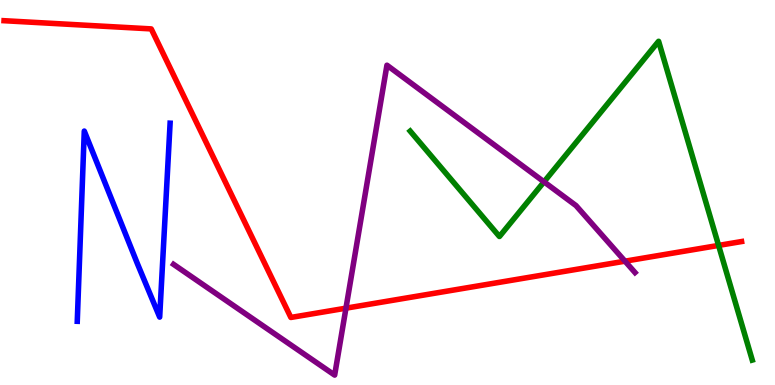[{'lines': ['blue', 'red'], 'intersections': []}, {'lines': ['green', 'red'], 'intersections': [{'x': 9.27, 'y': 3.63}]}, {'lines': ['purple', 'red'], 'intersections': [{'x': 4.46, 'y': 2.0}, {'x': 8.06, 'y': 3.22}]}, {'lines': ['blue', 'green'], 'intersections': []}, {'lines': ['blue', 'purple'], 'intersections': []}, {'lines': ['green', 'purple'], 'intersections': [{'x': 7.02, 'y': 5.28}]}]